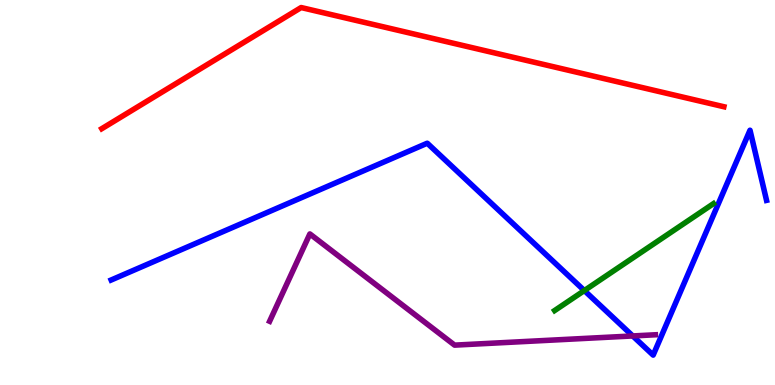[{'lines': ['blue', 'red'], 'intersections': []}, {'lines': ['green', 'red'], 'intersections': []}, {'lines': ['purple', 'red'], 'intersections': []}, {'lines': ['blue', 'green'], 'intersections': [{'x': 7.54, 'y': 2.45}]}, {'lines': ['blue', 'purple'], 'intersections': [{'x': 8.16, 'y': 1.27}]}, {'lines': ['green', 'purple'], 'intersections': []}]